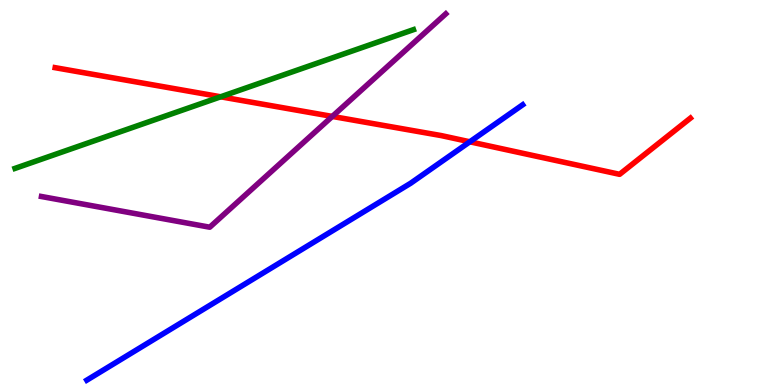[{'lines': ['blue', 'red'], 'intersections': [{'x': 6.06, 'y': 6.32}]}, {'lines': ['green', 'red'], 'intersections': [{'x': 2.85, 'y': 7.49}]}, {'lines': ['purple', 'red'], 'intersections': [{'x': 4.29, 'y': 6.98}]}, {'lines': ['blue', 'green'], 'intersections': []}, {'lines': ['blue', 'purple'], 'intersections': []}, {'lines': ['green', 'purple'], 'intersections': []}]